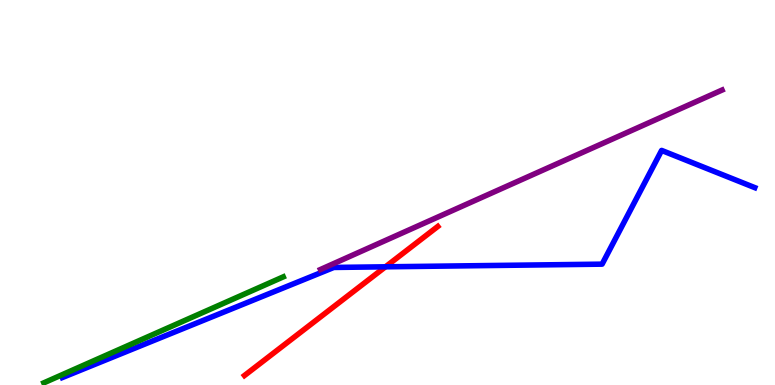[{'lines': ['blue', 'red'], 'intersections': [{'x': 4.97, 'y': 3.07}]}, {'lines': ['green', 'red'], 'intersections': []}, {'lines': ['purple', 'red'], 'intersections': []}, {'lines': ['blue', 'green'], 'intersections': []}, {'lines': ['blue', 'purple'], 'intersections': []}, {'lines': ['green', 'purple'], 'intersections': []}]